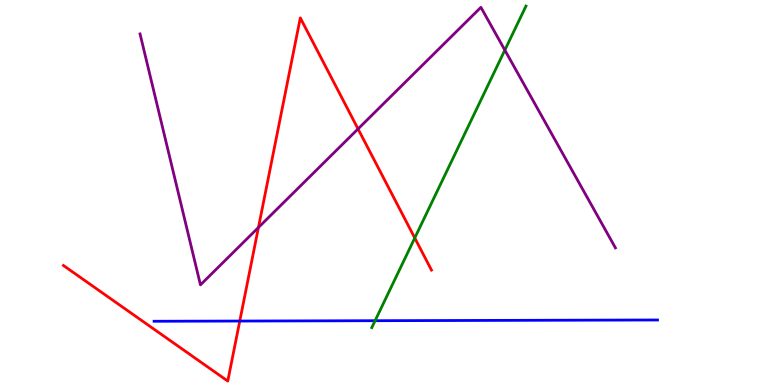[{'lines': ['blue', 'red'], 'intersections': [{'x': 3.09, 'y': 1.66}]}, {'lines': ['green', 'red'], 'intersections': [{'x': 5.35, 'y': 3.82}]}, {'lines': ['purple', 'red'], 'intersections': [{'x': 3.33, 'y': 4.09}, {'x': 4.62, 'y': 6.65}]}, {'lines': ['blue', 'green'], 'intersections': [{'x': 4.84, 'y': 1.67}]}, {'lines': ['blue', 'purple'], 'intersections': []}, {'lines': ['green', 'purple'], 'intersections': [{'x': 6.51, 'y': 8.7}]}]